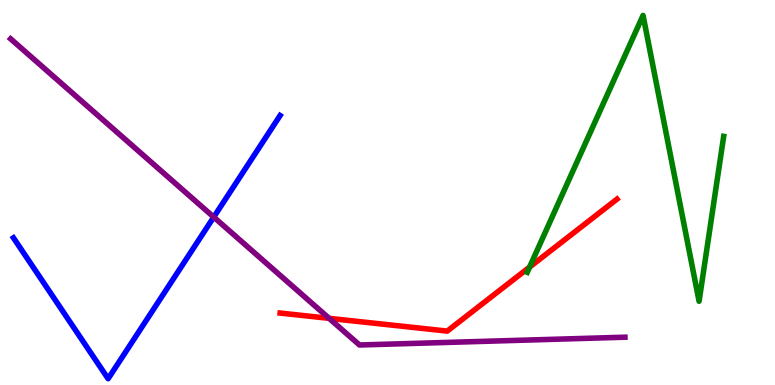[{'lines': ['blue', 'red'], 'intersections': []}, {'lines': ['green', 'red'], 'intersections': [{'x': 6.83, 'y': 3.06}]}, {'lines': ['purple', 'red'], 'intersections': [{'x': 4.25, 'y': 1.73}]}, {'lines': ['blue', 'green'], 'intersections': []}, {'lines': ['blue', 'purple'], 'intersections': [{'x': 2.76, 'y': 4.36}]}, {'lines': ['green', 'purple'], 'intersections': []}]